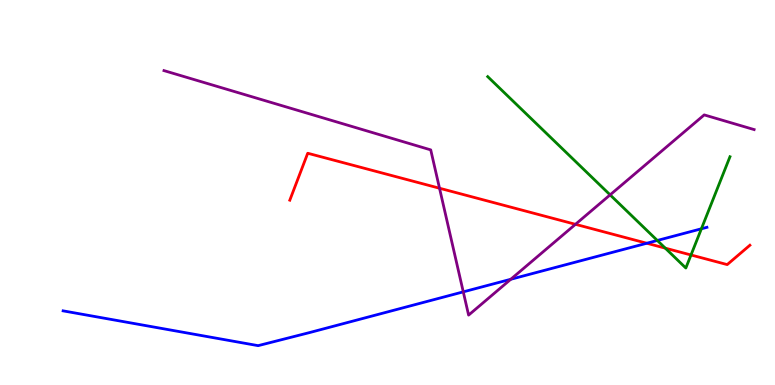[{'lines': ['blue', 'red'], 'intersections': [{'x': 8.35, 'y': 3.68}]}, {'lines': ['green', 'red'], 'intersections': [{'x': 8.58, 'y': 3.55}, {'x': 8.92, 'y': 3.38}]}, {'lines': ['purple', 'red'], 'intersections': [{'x': 5.67, 'y': 5.11}, {'x': 7.43, 'y': 4.17}]}, {'lines': ['blue', 'green'], 'intersections': [{'x': 8.48, 'y': 3.75}, {'x': 9.05, 'y': 4.06}]}, {'lines': ['blue', 'purple'], 'intersections': [{'x': 5.98, 'y': 2.42}, {'x': 6.59, 'y': 2.75}]}, {'lines': ['green', 'purple'], 'intersections': [{'x': 7.87, 'y': 4.94}]}]